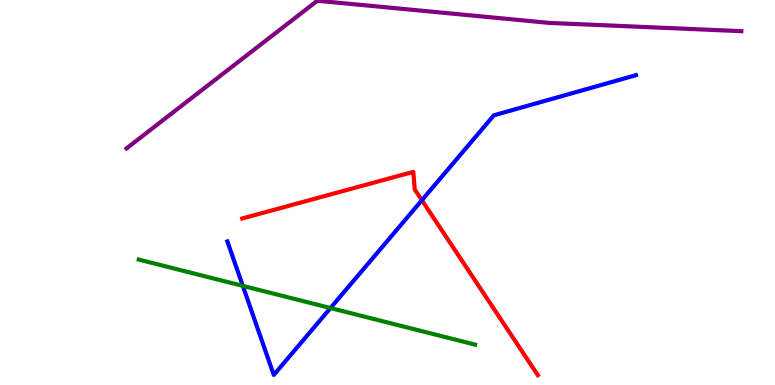[{'lines': ['blue', 'red'], 'intersections': [{'x': 5.44, 'y': 4.8}]}, {'lines': ['green', 'red'], 'intersections': []}, {'lines': ['purple', 'red'], 'intersections': []}, {'lines': ['blue', 'green'], 'intersections': [{'x': 3.13, 'y': 2.57}, {'x': 4.26, 'y': 2.0}]}, {'lines': ['blue', 'purple'], 'intersections': []}, {'lines': ['green', 'purple'], 'intersections': []}]